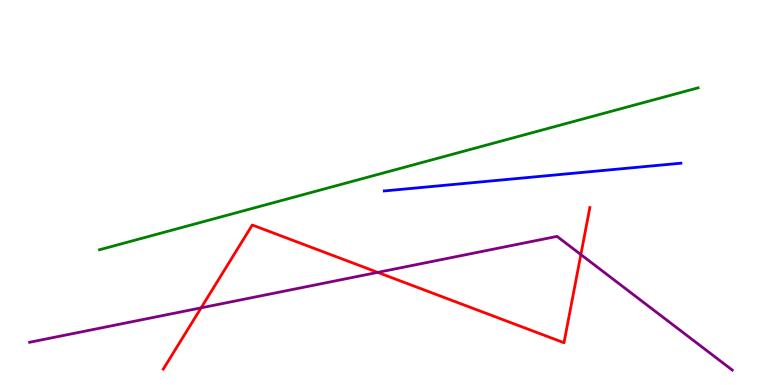[{'lines': ['blue', 'red'], 'intersections': []}, {'lines': ['green', 'red'], 'intersections': []}, {'lines': ['purple', 'red'], 'intersections': [{'x': 2.6, 'y': 2.0}, {'x': 4.87, 'y': 2.92}, {'x': 7.5, 'y': 3.39}]}, {'lines': ['blue', 'green'], 'intersections': []}, {'lines': ['blue', 'purple'], 'intersections': []}, {'lines': ['green', 'purple'], 'intersections': []}]